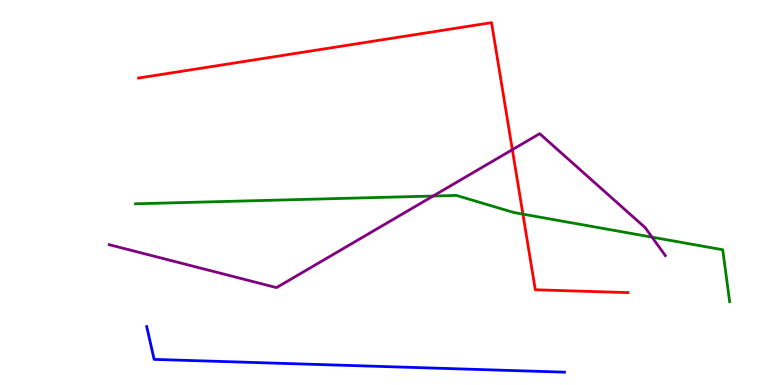[{'lines': ['blue', 'red'], 'intersections': []}, {'lines': ['green', 'red'], 'intersections': [{'x': 6.75, 'y': 4.44}]}, {'lines': ['purple', 'red'], 'intersections': [{'x': 6.61, 'y': 6.11}]}, {'lines': ['blue', 'green'], 'intersections': []}, {'lines': ['blue', 'purple'], 'intersections': []}, {'lines': ['green', 'purple'], 'intersections': [{'x': 5.59, 'y': 4.91}, {'x': 8.41, 'y': 3.84}]}]